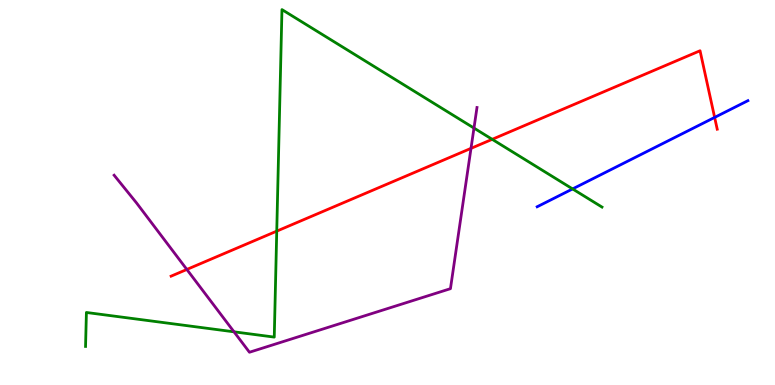[{'lines': ['blue', 'red'], 'intersections': [{'x': 9.22, 'y': 6.95}]}, {'lines': ['green', 'red'], 'intersections': [{'x': 3.57, 'y': 4.0}, {'x': 6.35, 'y': 6.38}]}, {'lines': ['purple', 'red'], 'intersections': [{'x': 2.41, 'y': 3.0}, {'x': 6.08, 'y': 6.15}]}, {'lines': ['blue', 'green'], 'intersections': [{'x': 7.39, 'y': 5.09}]}, {'lines': ['blue', 'purple'], 'intersections': []}, {'lines': ['green', 'purple'], 'intersections': [{'x': 3.02, 'y': 1.38}, {'x': 6.12, 'y': 6.67}]}]